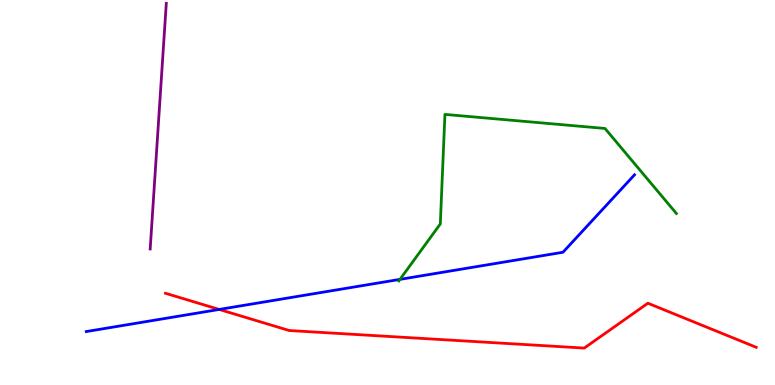[{'lines': ['blue', 'red'], 'intersections': [{'x': 2.83, 'y': 1.96}]}, {'lines': ['green', 'red'], 'intersections': []}, {'lines': ['purple', 'red'], 'intersections': []}, {'lines': ['blue', 'green'], 'intersections': [{'x': 5.16, 'y': 2.74}]}, {'lines': ['blue', 'purple'], 'intersections': []}, {'lines': ['green', 'purple'], 'intersections': []}]